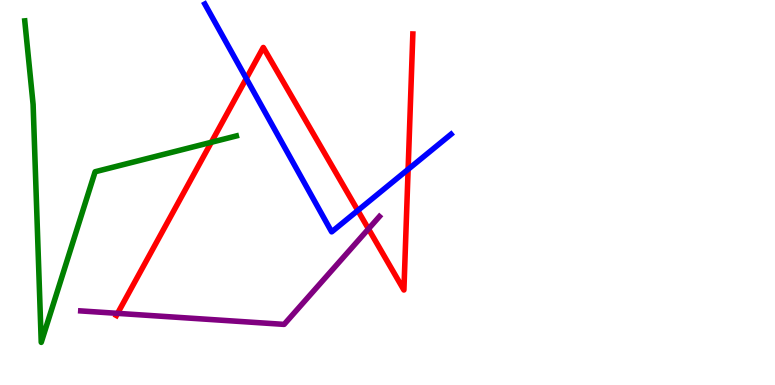[{'lines': ['blue', 'red'], 'intersections': [{'x': 3.18, 'y': 7.96}, {'x': 4.62, 'y': 4.53}, {'x': 5.27, 'y': 5.6}]}, {'lines': ['green', 'red'], 'intersections': [{'x': 2.73, 'y': 6.3}]}, {'lines': ['purple', 'red'], 'intersections': [{'x': 1.52, 'y': 1.86}, {'x': 4.75, 'y': 4.05}]}, {'lines': ['blue', 'green'], 'intersections': []}, {'lines': ['blue', 'purple'], 'intersections': []}, {'lines': ['green', 'purple'], 'intersections': []}]